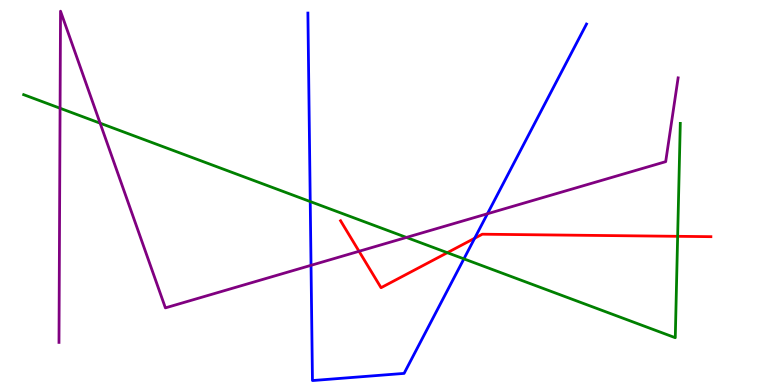[{'lines': ['blue', 'red'], 'intersections': [{'x': 6.12, 'y': 3.81}]}, {'lines': ['green', 'red'], 'intersections': [{'x': 5.77, 'y': 3.44}, {'x': 8.74, 'y': 3.86}]}, {'lines': ['purple', 'red'], 'intersections': [{'x': 4.63, 'y': 3.47}]}, {'lines': ['blue', 'green'], 'intersections': [{'x': 4.0, 'y': 4.76}, {'x': 5.99, 'y': 3.28}]}, {'lines': ['blue', 'purple'], 'intersections': [{'x': 4.01, 'y': 3.11}, {'x': 6.29, 'y': 4.45}]}, {'lines': ['green', 'purple'], 'intersections': [{'x': 0.775, 'y': 7.19}, {'x': 1.29, 'y': 6.8}, {'x': 5.24, 'y': 3.83}]}]